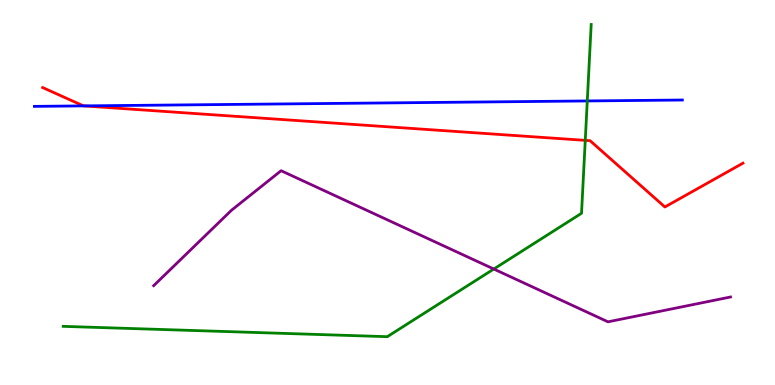[{'lines': ['blue', 'red'], 'intersections': [{'x': 1.08, 'y': 7.25}]}, {'lines': ['green', 'red'], 'intersections': [{'x': 7.55, 'y': 6.35}]}, {'lines': ['purple', 'red'], 'intersections': []}, {'lines': ['blue', 'green'], 'intersections': [{'x': 7.58, 'y': 7.38}]}, {'lines': ['blue', 'purple'], 'intersections': []}, {'lines': ['green', 'purple'], 'intersections': [{'x': 6.37, 'y': 3.01}]}]